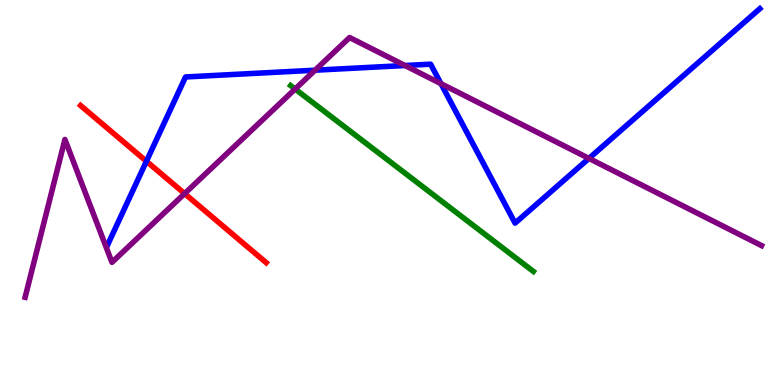[{'lines': ['blue', 'red'], 'intersections': [{'x': 1.89, 'y': 5.81}]}, {'lines': ['green', 'red'], 'intersections': []}, {'lines': ['purple', 'red'], 'intersections': [{'x': 2.38, 'y': 4.97}]}, {'lines': ['blue', 'green'], 'intersections': []}, {'lines': ['blue', 'purple'], 'intersections': [{'x': 4.07, 'y': 8.18}, {'x': 5.23, 'y': 8.3}, {'x': 5.69, 'y': 7.83}, {'x': 7.6, 'y': 5.89}]}, {'lines': ['green', 'purple'], 'intersections': [{'x': 3.81, 'y': 7.69}]}]